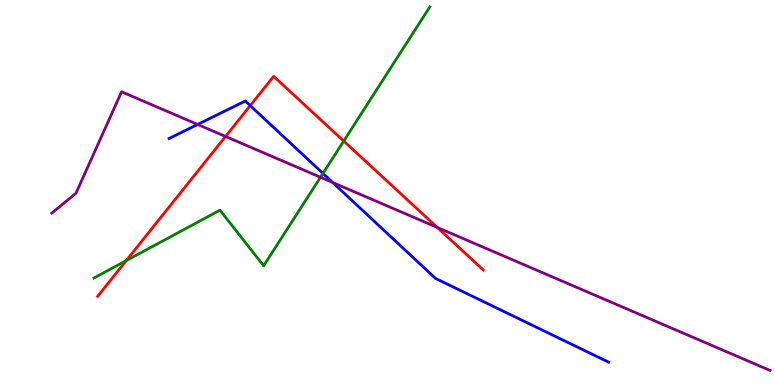[{'lines': ['blue', 'red'], 'intersections': [{'x': 3.23, 'y': 7.26}]}, {'lines': ['green', 'red'], 'intersections': [{'x': 1.63, 'y': 3.23}, {'x': 4.44, 'y': 6.34}]}, {'lines': ['purple', 'red'], 'intersections': [{'x': 2.91, 'y': 6.46}, {'x': 5.64, 'y': 4.09}]}, {'lines': ['blue', 'green'], 'intersections': [{'x': 4.17, 'y': 5.5}]}, {'lines': ['blue', 'purple'], 'intersections': [{'x': 2.55, 'y': 6.77}, {'x': 4.29, 'y': 5.26}]}, {'lines': ['green', 'purple'], 'intersections': [{'x': 4.14, 'y': 5.4}]}]